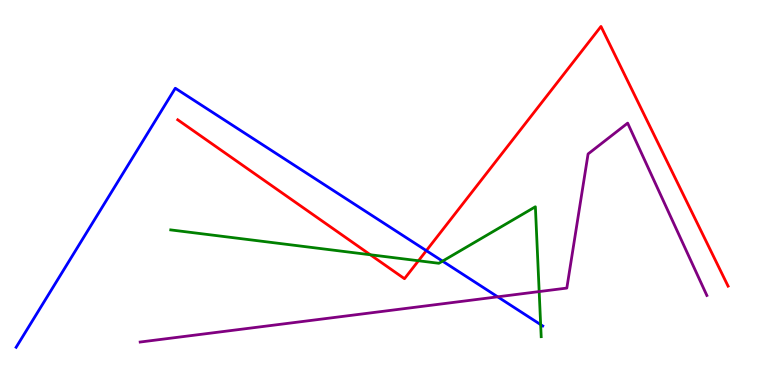[{'lines': ['blue', 'red'], 'intersections': [{'x': 5.5, 'y': 3.49}]}, {'lines': ['green', 'red'], 'intersections': [{'x': 4.78, 'y': 3.38}, {'x': 5.4, 'y': 3.23}]}, {'lines': ['purple', 'red'], 'intersections': []}, {'lines': ['blue', 'green'], 'intersections': [{'x': 5.71, 'y': 3.22}, {'x': 6.98, 'y': 1.57}]}, {'lines': ['blue', 'purple'], 'intersections': [{'x': 6.42, 'y': 2.29}]}, {'lines': ['green', 'purple'], 'intersections': [{'x': 6.96, 'y': 2.43}]}]